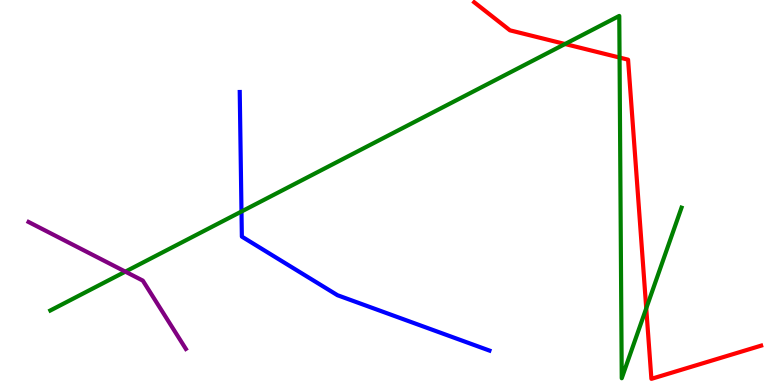[{'lines': ['blue', 'red'], 'intersections': []}, {'lines': ['green', 'red'], 'intersections': [{'x': 7.29, 'y': 8.86}, {'x': 7.99, 'y': 8.51}, {'x': 8.34, 'y': 1.99}]}, {'lines': ['purple', 'red'], 'intersections': []}, {'lines': ['blue', 'green'], 'intersections': [{'x': 3.12, 'y': 4.51}]}, {'lines': ['blue', 'purple'], 'intersections': []}, {'lines': ['green', 'purple'], 'intersections': [{'x': 1.62, 'y': 2.94}]}]